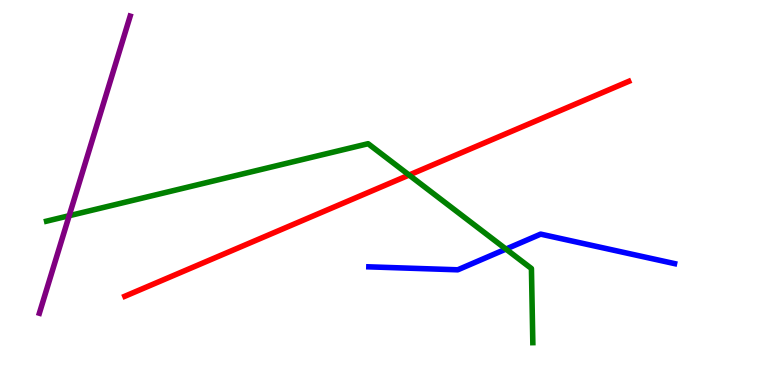[{'lines': ['blue', 'red'], 'intersections': []}, {'lines': ['green', 'red'], 'intersections': [{'x': 5.28, 'y': 5.45}]}, {'lines': ['purple', 'red'], 'intersections': []}, {'lines': ['blue', 'green'], 'intersections': [{'x': 6.53, 'y': 3.53}]}, {'lines': ['blue', 'purple'], 'intersections': []}, {'lines': ['green', 'purple'], 'intersections': [{'x': 0.893, 'y': 4.4}]}]